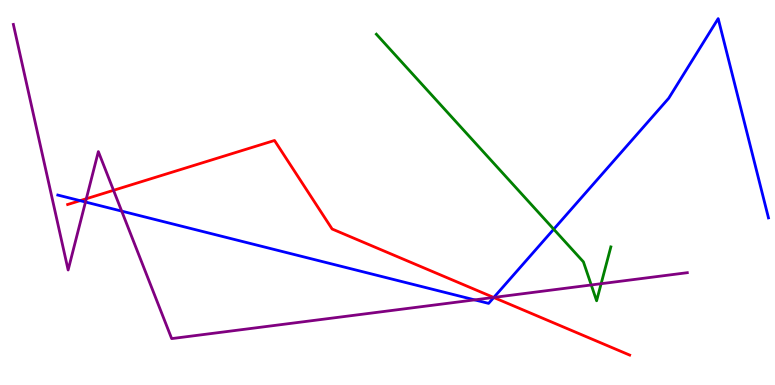[{'lines': ['blue', 'red'], 'intersections': [{'x': 1.03, 'y': 4.79}, {'x': 6.37, 'y': 2.27}]}, {'lines': ['green', 'red'], 'intersections': []}, {'lines': ['purple', 'red'], 'intersections': [{'x': 1.11, 'y': 4.84}, {'x': 1.46, 'y': 5.06}, {'x': 6.37, 'y': 2.27}]}, {'lines': ['blue', 'green'], 'intersections': [{'x': 7.14, 'y': 4.05}]}, {'lines': ['blue', 'purple'], 'intersections': [{'x': 1.1, 'y': 4.75}, {'x': 1.57, 'y': 4.52}, {'x': 6.12, 'y': 2.21}, {'x': 6.37, 'y': 2.27}]}, {'lines': ['green', 'purple'], 'intersections': [{'x': 7.63, 'y': 2.6}, {'x': 7.76, 'y': 2.63}]}]